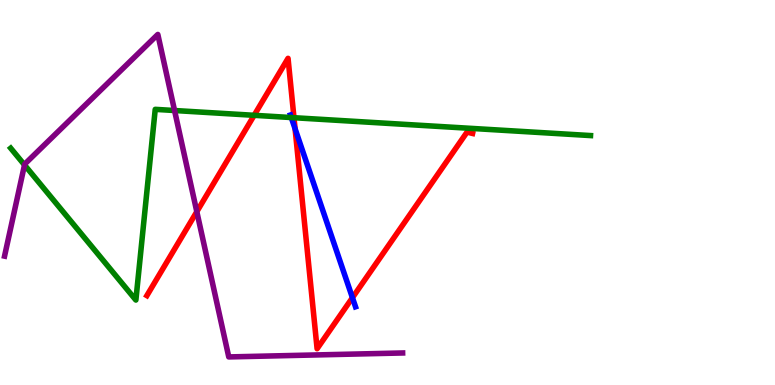[{'lines': ['blue', 'red'], 'intersections': [{'x': 3.81, 'y': 6.66}, {'x': 4.55, 'y': 2.27}]}, {'lines': ['green', 'red'], 'intersections': [{'x': 3.28, 'y': 7.0}, {'x': 3.79, 'y': 6.94}]}, {'lines': ['purple', 'red'], 'intersections': [{'x': 2.54, 'y': 4.5}]}, {'lines': ['blue', 'green'], 'intersections': [{'x': 3.76, 'y': 6.95}]}, {'lines': ['blue', 'purple'], 'intersections': []}, {'lines': ['green', 'purple'], 'intersections': [{'x': 0.316, 'y': 5.72}, {'x': 2.25, 'y': 7.13}]}]